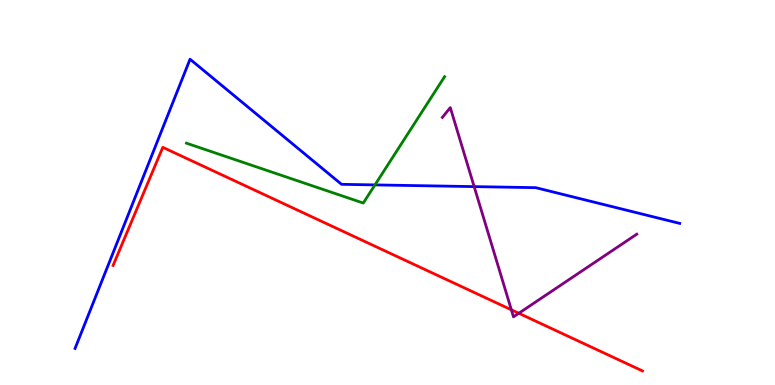[{'lines': ['blue', 'red'], 'intersections': []}, {'lines': ['green', 'red'], 'intersections': []}, {'lines': ['purple', 'red'], 'intersections': [{'x': 6.6, 'y': 1.95}, {'x': 6.69, 'y': 1.86}]}, {'lines': ['blue', 'green'], 'intersections': [{'x': 4.84, 'y': 5.2}]}, {'lines': ['blue', 'purple'], 'intersections': [{'x': 6.12, 'y': 5.15}]}, {'lines': ['green', 'purple'], 'intersections': []}]